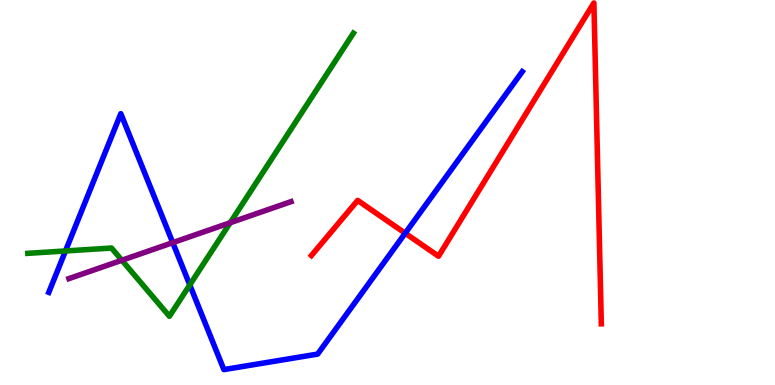[{'lines': ['blue', 'red'], 'intersections': [{'x': 5.23, 'y': 3.94}]}, {'lines': ['green', 'red'], 'intersections': []}, {'lines': ['purple', 'red'], 'intersections': []}, {'lines': ['blue', 'green'], 'intersections': [{'x': 0.845, 'y': 3.48}, {'x': 2.45, 'y': 2.6}]}, {'lines': ['blue', 'purple'], 'intersections': [{'x': 2.23, 'y': 3.7}]}, {'lines': ['green', 'purple'], 'intersections': [{'x': 1.57, 'y': 3.24}, {'x': 2.97, 'y': 4.21}]}]